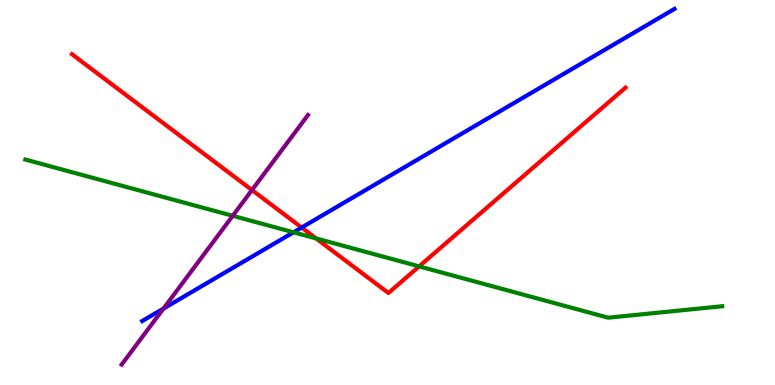[{'lines': ['blue', 'red'], 'intersections': [{'x': 3.89, 'y': 4.09}]}, {'lines': ['green', 'red'], 'intersections': [{'x': 4.08, 'y': 3.81}, {'x': 5.41, 'y': 3.08}]}, {'lines': ['purple', 'red'], 'intersections': [{'x': 3.25, 'y': 5.06}]}, {'lines': ['blue', 'green'], 'intersections': [{'x': 3.79, 'y': 3.97}]}, {'lines': ['blue', 'purple'], 'intersections': [{'x': 2.11, 'y': 1.99}]}, {'lines': ['green', 'purple'], 'intersections': [{'x': 3.0, 'y': 4.39}]}]